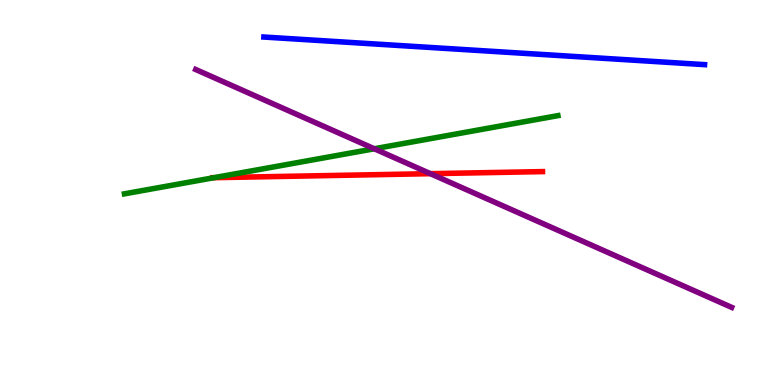[{'lines': ['blue', 'red'], 'intersections': []}, {'lines': ['green', 'red'], 'intersections': [{'x': 2.76, 'y': 5.38}]}, {'lines': ['purple', 'red'], 'intersections': [{'x': 5.55, 'y': 5.49}]}, {'lines': ['blue', 'green'], 'intersections': []}, {'lines': ['blue', 'purple'], 'intersections': []}, {'lines': ['green', 'purple'], 'intersections': [{'x': 4.83, 'y': 6.14}]}]